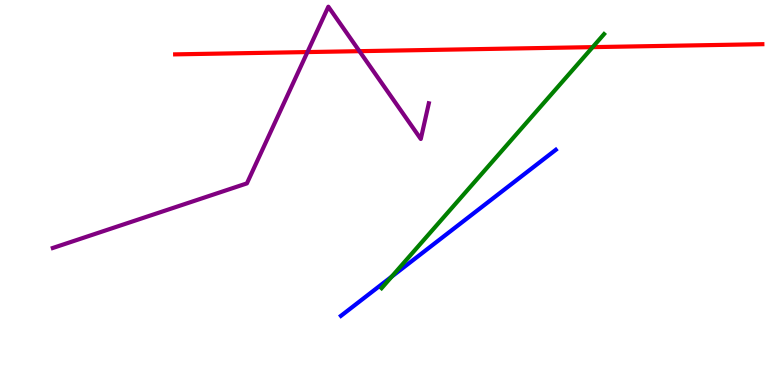[{'lines': ['blue', 'red'], 'intersections': []}, {'lines': ['green', 'red'], 'intersections': [{'x': 7.65, 'y': 8.78}]}, {'lines': ['purple', 'red'], 'intersections': [{'x': 3.97, 'y': 8.65}, {'x': 4.64, 'y': 8.67}]}, {'lines': ['blue', 'green'], 'intersections': [{'x': 5.05, 'y': 2.82}]}, {'lines': ['blue', 'purple'], 'intersections': []}, {'lines': ['green', 'purple'], 'intersections': []}]